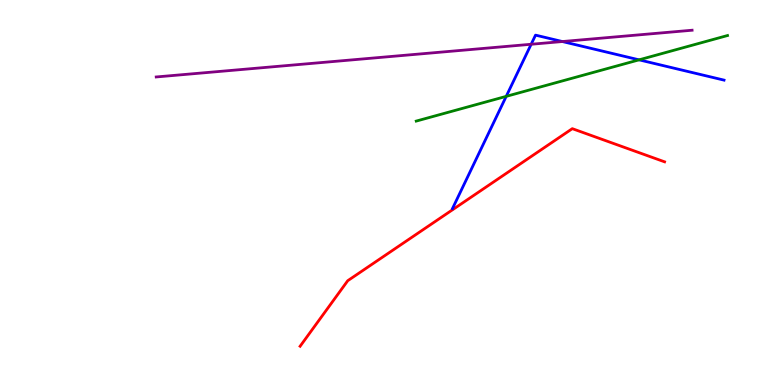[{'lines': ['blue', 'red'], 'intersections': []}, {'lines': ['green', 'red'], 'intersections': []}, {'lines': ['purple', 'red'], 'intersections': []}, {'lines': ['blue', 'green'], 'intersections': [{'x': 6.53, 'y': 7.5}, {'x': 8.25, 'y': 8.45}]}, {'lines': ['blue', 'purple'], 'intersections': [{'x': 6.85, 'y': 8.85}, {'x': 7.26, 'y': 8.92}]}, {'lines': ['green', 'purple'], 'intersections': []}]